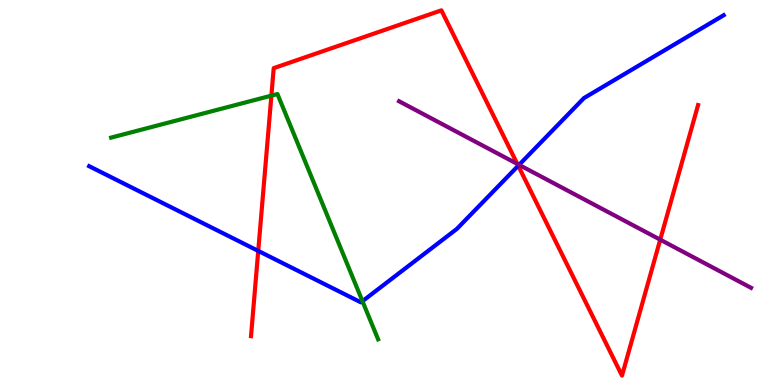[{'lines': ['blue', 'red'], 'intersections': [{'x': 3.33, 'y': 3.48}, {'x': 6.69, 'y': 5.7}]}, {'lines': ['green', 'red'], 'intersections': [{'x': 3.5, 'y': 7.52}]}, {'lines': ['purple', 'red'], 'intersections': [{'x': 6.68, 'y': 5.74}, {'x': 8.52, 'y': 3.77}]}, {'lines': ['blue', 'green'], 'intersections': [{'x': 4.68, 'y': 2.18}]}, {'lines': ['blue', 'purple'], 'intersections': [{'x': 6.7, 'y': 5.72}]}, {'lines': ['green', 'purple'], 'intersections': []}]